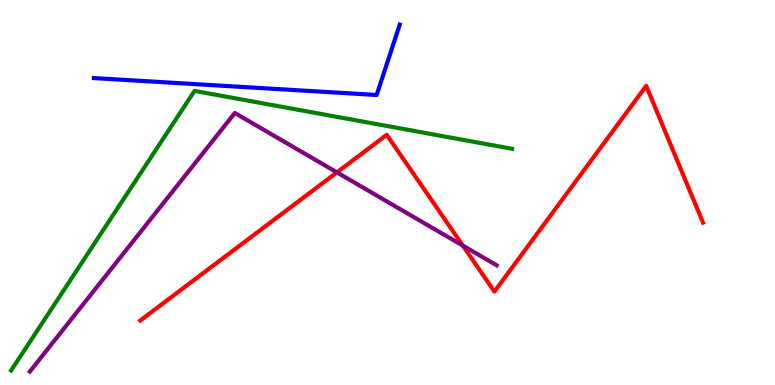[{'lines': ['blue', 'red'], 'intersections': []}, {'lines': ['green', 'red'], 'intersections': []}, {'lines': ['purple', 'red'], 'intersections': [{'x': 4.35, 'y': 5.52}, {'x': 5.97, 'y': 3.62}]}, {'lines': ['blue', 'green'], 'intersections': []}, {'lines': ['blue', 'purple'], 'intersections': []}, {'lines': ['green', 'purple'], 'intersections': []}]